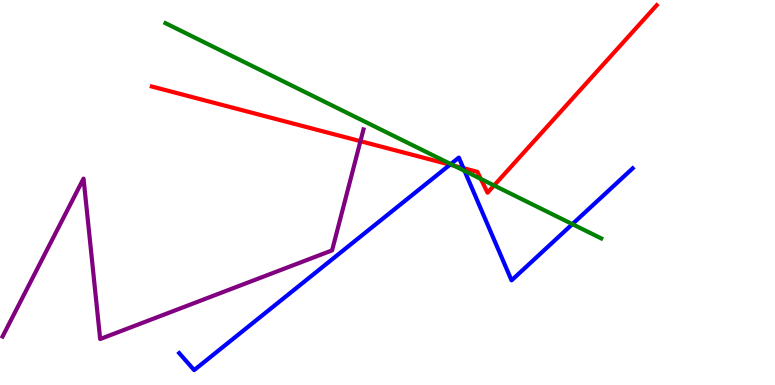[{'lines': ['blue', 'red'], 'intersections': [{'x': 5.81, 'y': 5.72}, {'x': 5.98, 'y': 5.63}]}, {'lines': ['green', 'red'], 'intersections': [{'x': 5.86, 'y': 5.7}, {'x': 6.2, 'y': 5.35}, {'x': 6.38, 'y': 5.18}]}, {'lines': ['purple', 'red'], 'intersections': [{'x': 4.65, 'y': 6.33}]}, {'lines': ['blue', 'green'], 'intersections': [{'x': 5.82, 'y': 5.74}, {'x': 5.99, 'y': 5.56}, {'x': 7.39, 'y': 4.18}]}, {'lines': ['blue', 'purple'], 'intersections': []}, {'lines': ['green', 'purple'], 'intersections': []}]